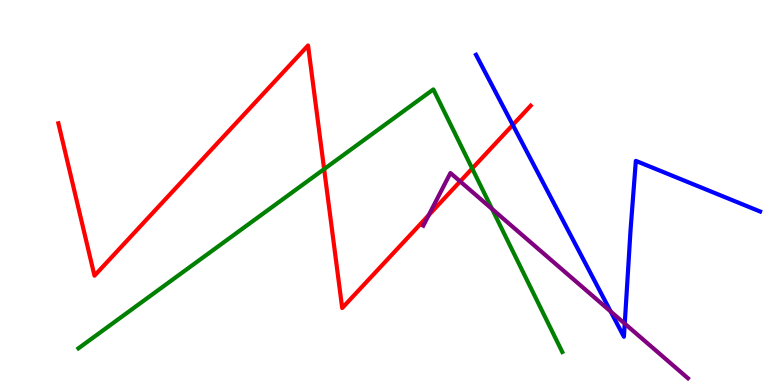[{'lines': ['blue', 'red'], 'intersections': [{'x': 6.62, 'y': 6.76}]}, {'lines': ['green', 'red'], 'intersections': [{'x': 4.18, 'y': 5.61}, {'x': 6.09, 'y': 5.62}]}, {'lines': ['purple', 'red'], 'intersections': [{'x': 5.53, 'y': 4.41}, {'x': 5.94, 'y': 5.29}]}, {'lines': ['blue', 'green'], 'intersections': []}, {'lines': ['blue', 'purple'], 'intersections': [{'x': 7.88, 'y': 1.91}, {'x': 8.06, 'y': 1.59}]}, {'lines': ['green', 'purple'], 'intersections': [{'x': 6.35, 'y': 4.57}]}]